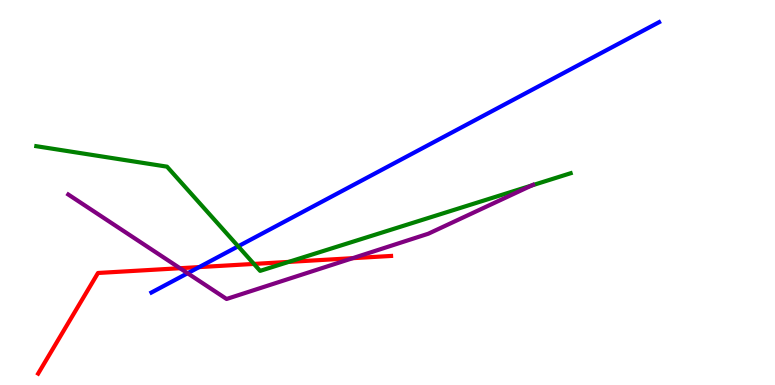[{'lines': ['blue', 'red'], 'intersections': [{'x': 2.57, 'y': 3.06}]}, {'lines': ['green', 'red'], 'intersections': [{'x': 3.28, 'y': 3.14}, {'x': 3.72, 'y': 3.2}]}, {'lines': ['purple', 'red'], 'intersections': [{'x': 2.32, 'y': 3.03}, {'x': 4.55, 'y': 3.29}]}, {'lines': ['blue', 'green'], 'intersections': [{'x': 3.07, 'y': 3.6}]}, {'lines': ['blue', 'purple'], 'intersections': [{'x': 2.42, 'y': 2.9}]}, {'lines': ['green', 'purple'], 'intersections': [{'x': 6.86, 'y': 5.18}]}]